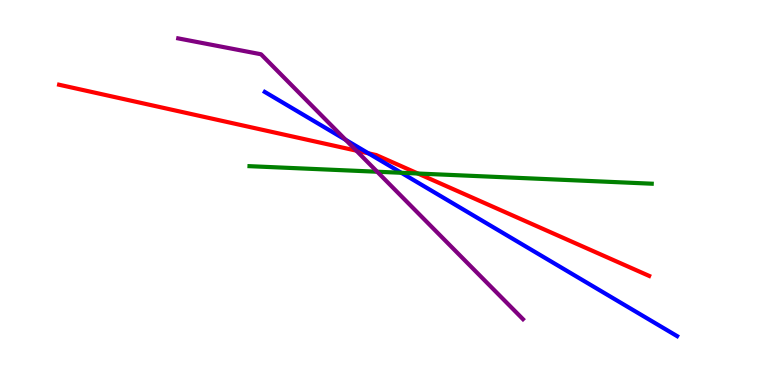[{'lines': ['blue', 'red'], 'intersections': [{'x': 4.75, 'y': 6.02}]}, {'lines': ['green', 'red'], 'intersections': [{'x': 5.39, 'y': 5.49}]}, {'lines': ['purple', 'red'], 'intersections': [{'x': 4.6, 'y': 6.09}]}, {'lines': ['blue', 'green'], 'intersections': [{'x': 5.18, 'y': 5.51}]}, {'lines': ['blue', 'purple'], 'intersections': [{'x': 4.46, 'y': 6.37}]}, {'lines': ['green', 'purple'], 'intersections': [{'x': 4.87, 'y': 5.54}]}]